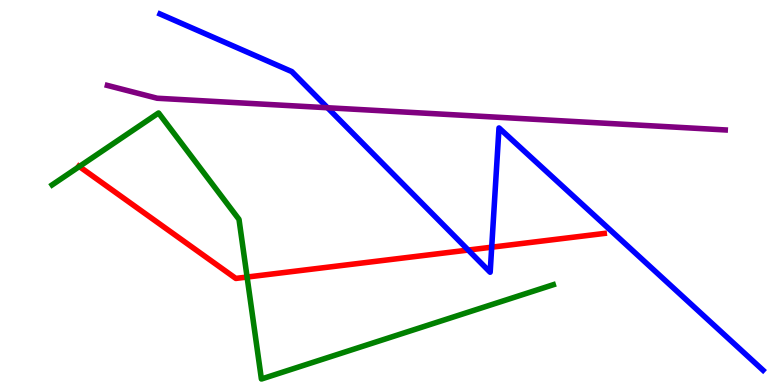[{'lines': ['blue', 'red'], 'intersections': [{'x': 6.04, 'y': 3.51}, {'x': 6.34, 'y': 3.58}]}, {'lines': ['green', 'red'], 'intersections': [{'x': 1.02, 'y': 5.67}, {'x': 3.19, 'y': 2.8}]}, {'lines': ['purple', 'red'], 'intersections': []}, {'lines': ['blue', 'green'], 'intersections': []}, {'lines': ['blue', 'purple'], 'intersections': [{'x': 4.23, 'y': 7.2}]}, {'lines': ['green', 'purple'], 'intersections': []}]